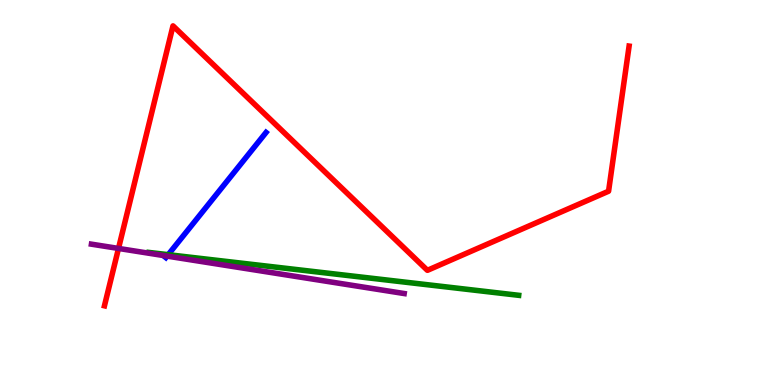[{'lines': ['blue', 'red'], 'intersections': []}, {'lines': ['green', 'red'], 'intersections': []}, {'lines': ['purple', 'red'], 'intersections': [{'x': 1.53, 'y': 3.55}]}, {'lines': ['blue', 'green'], 'intersections': [{'x': 2.17, 'y': 3.39}]}, {'lines': ['blue', 'purple'], 'intersections': [{'x': 2.16, 'y': 3.35}]}, {'lines': ['green', 'purple'], 'intersections': []}]